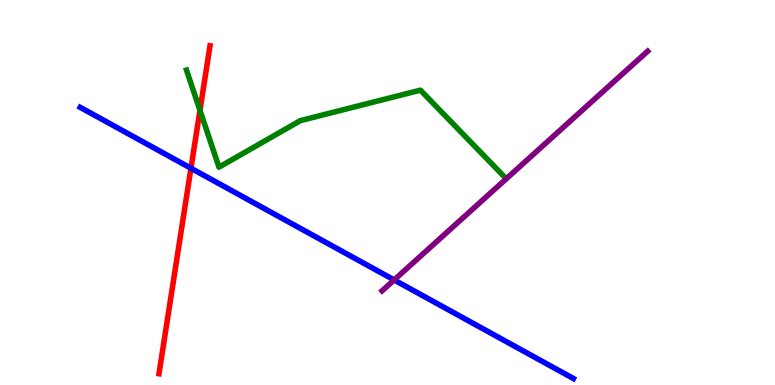[{'lines': ['blue', 'red'], 'intersections': [{'x': 2.46, 'y': 5.63}]}, {'lines': ['green', 'red'], 'intersections': [{'x': 2.58, 'y': 7.13}]}, {'lines': ['purple', 'red'], 'intersections': []}, {'lines': ['blue', 'green'], 'intersections': []}, {'lines': ['blue', 'purple'], 'intersections': [{'x': 5.09, 'y': 2.73}]}, {'lines': ['green', 'purple'], 'intersections': []}]